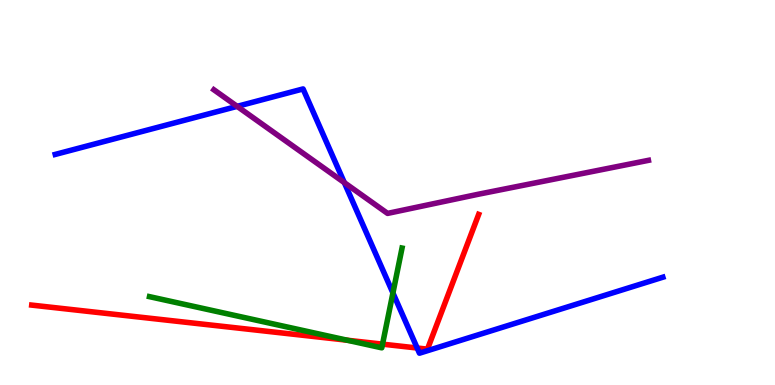[{'lines': ['blue', 'red'], 'intersections': [{'x': 5.38, 'y': 0.961}]}, {'lines': ['green', 'red'], 'intersections': [{'x': 4.48, 'y': 1.16}, {'x': 4.94, 'y': 1.06}]}, {'lines': ['purple', 'red'], 'intersections': []}, {'lines': ['blue', 'green'], 'intersections': [{'x': 5.07, 'y': 2.39}]}, {'lines': ['blue', 'purple'], 'intersections': [{'x': 3.06, 'y': 7.24}, {'x': 4.44, 'y': 5.26}]}, {'lines': ['green', 'purple'], 'intersections': []}]